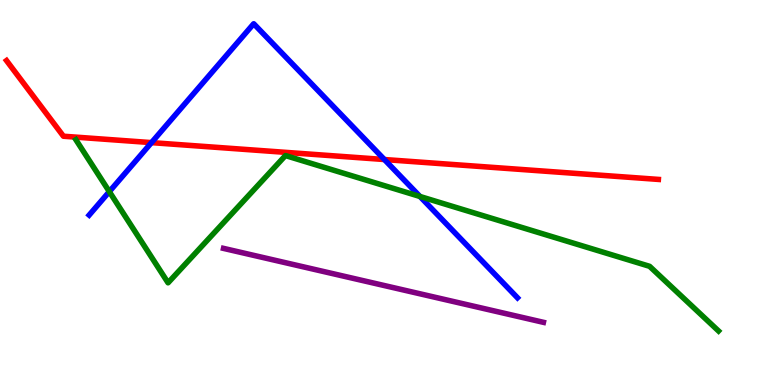[{'lines': ['blue', 'red'], 'intersections': [{'x': 1.95, 'y': 6.3}, {'x': 4.96, 'y': 5.86}]}, {'lines': ['green', 'red'], 'intersections': []}, {'lines': ['purple', 'red'], 'intersections': []}, {'lines': ['blue', 'green'], 'intersections': [{'x': 1.41, 'y': 5.02}, {'x': 5.42, 'y': 4.9}]}, {'lines': ['blue', 'purple'], 'intersections': []}, {'lines': ['green', 'purple'], 'intersections': []}]